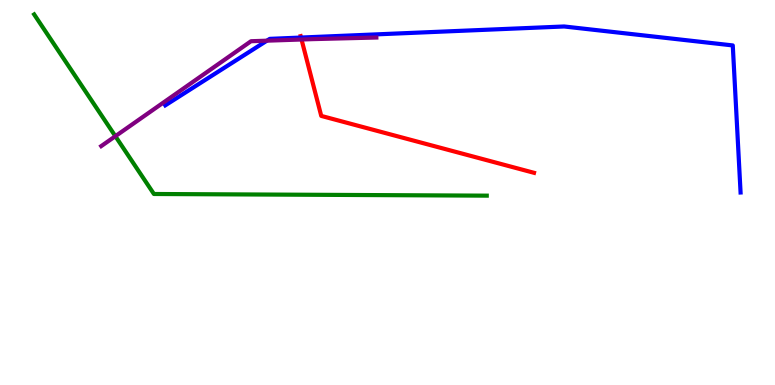[{'lines': ['blue', 'red'], 'intersections': [{'x': 3.88, 'y': 9.02}]}, {'lines': ['green', 'red'], 'intersections': []}, {'lines': ['purple', 'red'], 'intersections': [{'x': 3.89, 'y': 8.97}]}, {'lines': ['blue', 'green'], 'intersections': []}, {'lines': ['blue', 'purple'], 'intersections': [{'x': 3.44, 'y': 8.94}]}, {'lines': ['green', 'purple'], 'intersections': [{'x': 1.49, 'y': 6.46}]}]